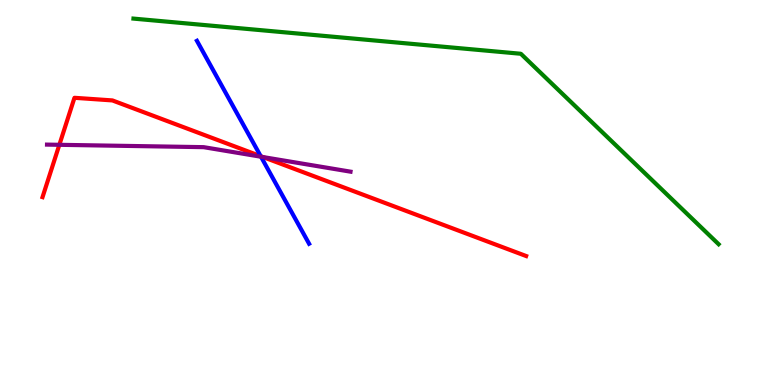[{'lines': ['blue', 'red'], 'intersections': [{'x': 3.36, 'y': 5.94}]}, {'lines': ['green', 'red'], 'intersections': []}, {'lines': ['purple', 'red'], 'intersections': [{'x': 0.766, 'y': 6.24}, {'x': 3.39, 'y': 5.92}]}, {'lines': ['blue', 'green'], 'intersections': []}, {'lines': ['blue', 'purple'], 'intersections': [{'x': 3.37, 'y': 5.93}]}, {'lines': ['green', 'purple'], 'intersections': []}]